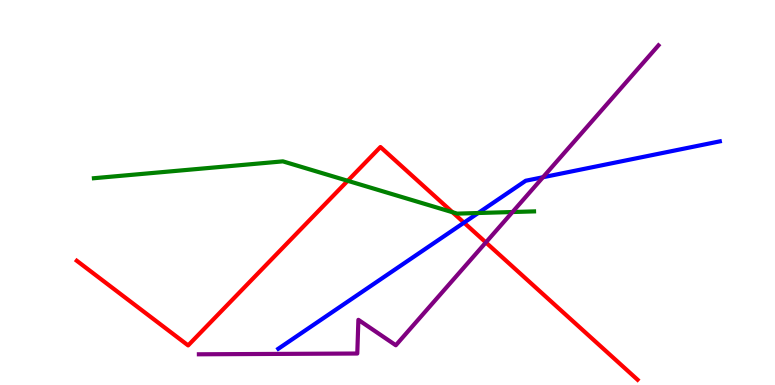[{'lines': ['blue', 'red'], 'intersections': [{'x': 5.99, 'y': 4.22}]}, {'lines': ['green', 'red'], 'intersections': [{'x': 4.49, 'y': 5.3}, {'x': 5.84, 'y': 4.49}]}, {'lines': ['purple', 'red'], 'intersections': [{'x': 6.27, 'y': 3.7}]}, {'lines': ['blue', 'green'], 'intersections': [{'x': 6.17, 'y': 4.47}]}, {'lines': ['blue', 'purple'], 'intersections': [{'x': 7.01, 'y': 5.4}]}, {'lines': ['green', 'purple'], 'intersections': [{'x': 6.61, 'y': 4.49}]}]